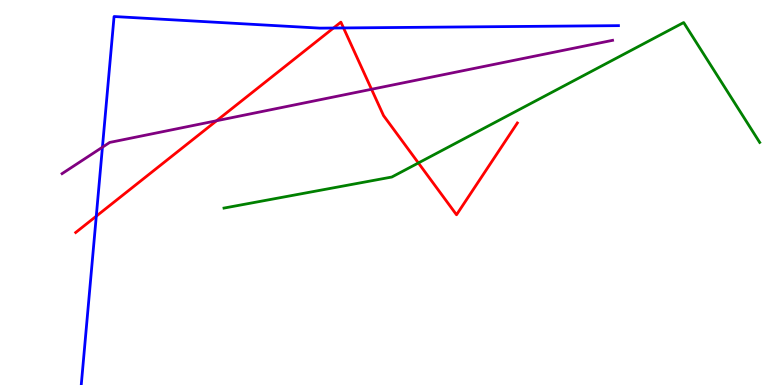[{'lines': ['blue', 'red'], 'intersections': [{'x': 1.24, 'y': 4.38}, {'x': 4.3, 'y': 9.27}, {'x': 4.43, 'y': 9.27}]}, {'lines': ['green', 'red'], 'intersections': [{'x': 5.4, 'y': 5.77}]}, {'lines': ['purple', 'red'], 'intersections': [{'x': 2.79, 'y': 6.86}, {'x': 4.79, 'y': 7.68}]}, {'lines': ['blue', 'green'], 'intersections': []}, {'lines': ['blue', 'purple'], 'intersections': [{'x': 1.32, 'y': 6.18}]}, {'lines': ['green', 'purple'], 'intersections': []}]